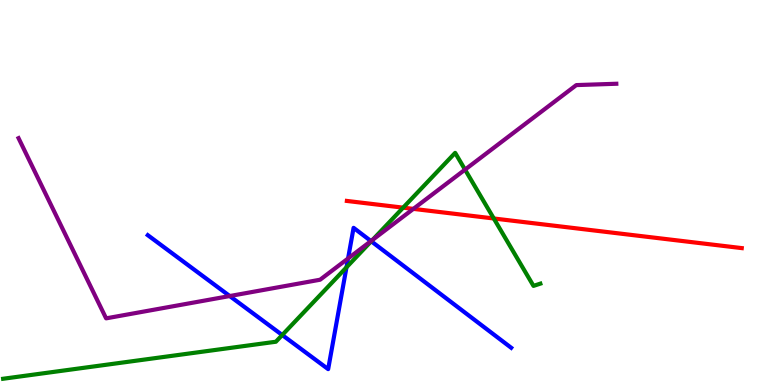[{'lines': ['blue', 'red'], 'intersections': []}, {'lines': ['green', 'red'], 'intersections': [{'x': 5.2, 'y': 4.61}, {'x': 6.37, 'y': 4.33}]}, {'lines': ['purple', 'red'], 'intersections': [{'x': 5.33, 'y': 4.57}]}, {'lines': ['blue', 'green'], 'intersections': [{'x': 3.64, 'y': 1.3}, {'x': 4.47, 'y': 3.06}, {'x': 4.79, 'y': 3.73}]}, {'lines': ['blue', 'purple'], 'intersections': [{'x': 2.96, 'y': 2.31}, {'x': 4.49, 'y': 3.29}, {'x': 4.79, 'y': 3.74}]}, {'lines': ['green', 'purple'], 'intersections': [{'x': 4.81, 'y': 3.77}, {'x': 6.0, 'y': 5.59}]}]